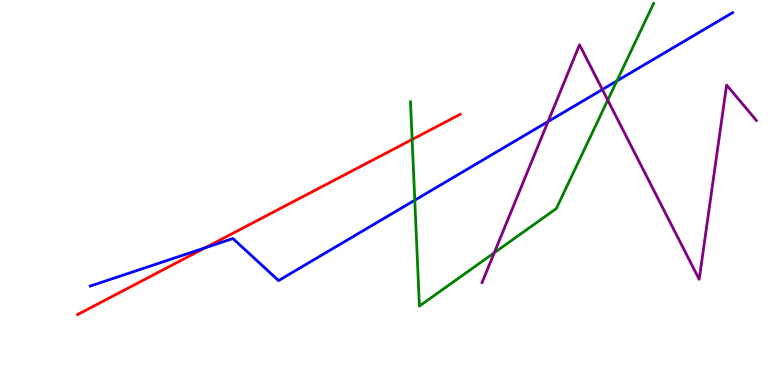[{'lines': ['blue', 'red'], 'intersections': [{'x': 2.65, 'y': 3.56}]}, {'lines': ['green', 'red'], 'intersections': [{'x': 5.32, 'y': 6.38}]}, {'lines': ['purple', 'red'], 'intersections': []}, {'lines': ['blue', 'green'], 'intersections': [{'x': 5.35, 'y': 4.8}, {'x': 7.96, 'y': 7.9}]}, {'lines': ['blue', 'purple'], 'intersections': [{'x': 7.07, 'y': 6.84}, {'x': 7.77, 'y': 7.67}]}, {'lines': ['green', 'purple'], 'intersections': [{'x': 6.38, 'y': 3.43}, {'x': 7.84, 'y': 7.4}]}]